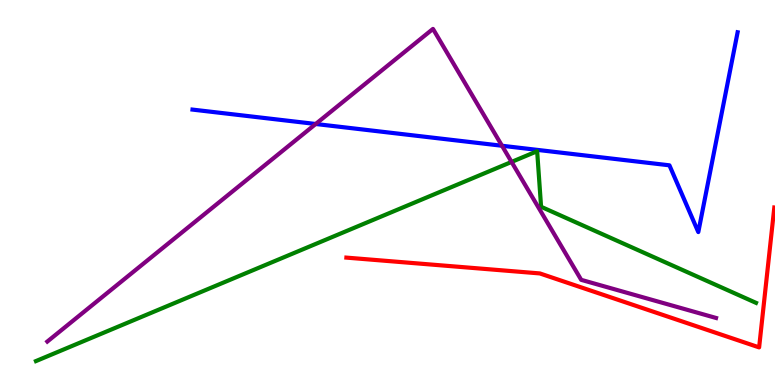[{'lines': ['blue', 'red'], 'intersections': []}, {'lines': ['green', 'red'], 'intersections': []}, {'lines': ['purple', 'red'], 'intersections': []}, {'lines': ['blue', 'green'], 'intersections': []}, {'lines': ['blue', 'purple'], 'intersections': [{'x': 4.07, 'y': 6.78}, {'x': 6.48, 'y': 6.21}]}, {'lines': ['green', 'purple'], 'intersections': [{'x': 6.6, 'y': 5.79}]}]